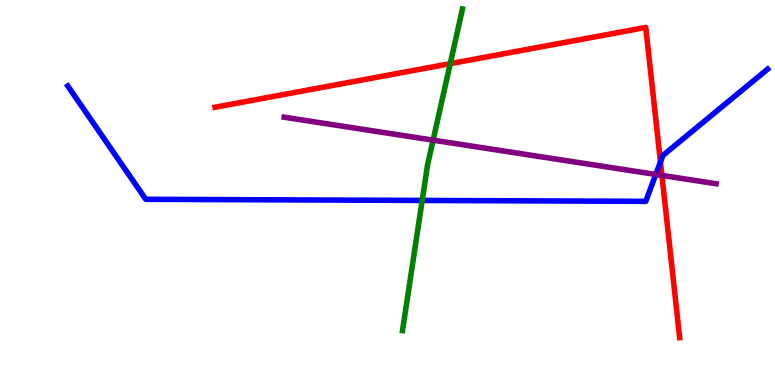[{'lines': ['blue', 'red'], 'intersections': [{'x': 8.52, 'y': 5.79}]}, {'lines': ['green', 'red'], 'intersections': [{'x': 5.81, 'y': 8.35}]}, {'lines': ['purple', 'red'], 'intersections': [{'x': 8.54, 'y': 5.44}]}, {'lines': ['blue', 'green'], 'intersections': [{'x': 5.45, 'y': 4.79}]}, {'lines': ['blue', 'purple'], 'intersections': [{'x': 8.46, 'y': 5.47}]}, {'lines': ['green', 'purple'], 'intersections': [{'x': 5.59, 'y': 6.36}]}]